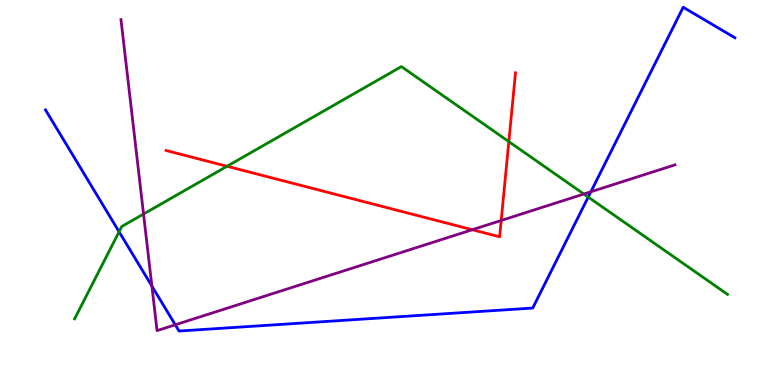[{'lines': ['blue', 'red'], 'intersections': []}, {'lines': ['green', 'red'], 'intersections': [{'x': 2.93, 'y': 5.68}, {'x': 6.57, 'y': 6.32}]}, {'lines': ['purple', 'red'], 'intersections': [{'x': 6.09, 'y': 4.03}, {'x': 6.47, 'y': 4.27}]}, {'lines': ['blue', 'green'], 'intersections': [{'x': 1.54, 'y': 3.98}, {'x': 7.59, 'y': 4.88}]}, {'lines': ['blue', 'purple'], 'intersections': [{'x': 1.96, 'y': 2.57}, {'x': 2.26, 'y': 1.56}, {'x': 7.62, 'y': 5.02}]}, {'lines': ['green', 'purple'], 'intersections': [{'x': 1.85, 'y': 4.44}, {'x': 7.53, 'y': 4.96}]}]